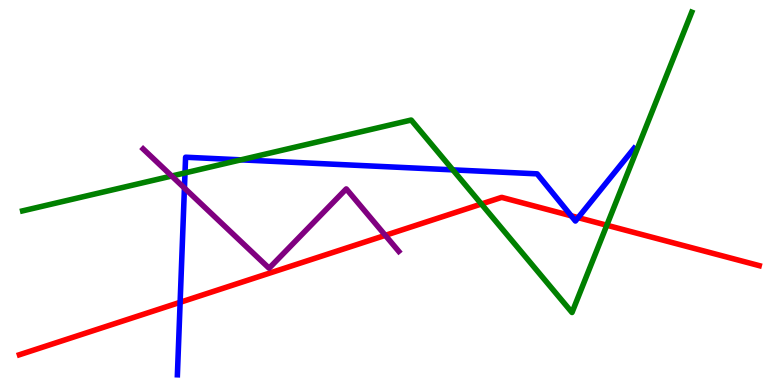[{'lines': ['blue', 'red'], 'intersections': [{'x': 2.32, 'y': 2.15}, {'x': 7.37, 'y': 4.4}, {'x': 7.46, 'y': 4.35}]}, {'lines': ['green', 'red'], 'intersections': [{'x': 6.21, 'y': 4.7}, {'x': 7.83, 'y': 4.15}]}, {'lines': ['purple', 'red'], 'intersections': [{'x': 4.97, 'y': 3.89}]}, {'lines': ['blue', 'green'], 'intersections': [{'x': 2.39, 'y': 5.51}, {'x': 3.11, 'y': 5.85}, {'x': 5.84, 'y': 5.59}]}, {'lines': ['blue', 'purple'], 'intersections': [{'x': 2.38, 'y': 5.12}]}, {'lines': ['green', 'purple'], 'intersections': [{'x': 2.22, 'y': 5.43}]}]